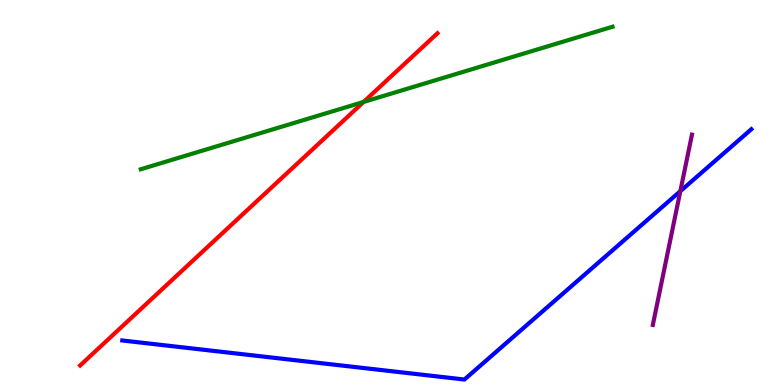[{'lines': ['blue', 'red'], 'intersections': []}, {'lines': ['green', 'red'], 'intersections': [{'x': 4.69, 'y': 7.35}]}, {'lines': ['purple', 'red'], 'intersections': []}, {'lines': ['blue', 'green'], 'intersections': []}, {'lines': ['blue', 'purple'], 'intersections': [{'x': 8.78, 'y': 5.03}]}, {'lines': ['green', 'purple'], 'intersections': []}]